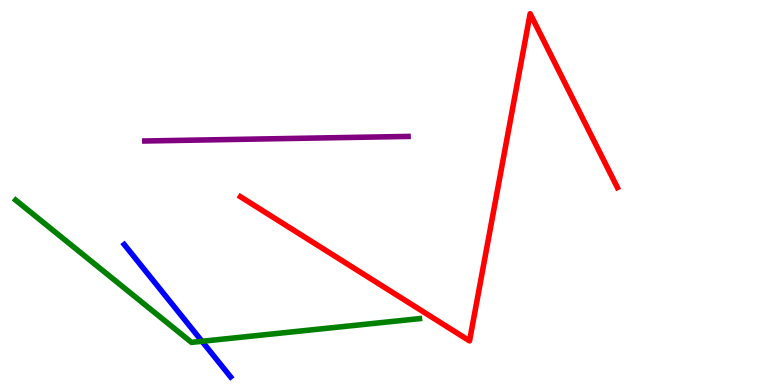[{'lines': ['blue', 'red'], 'intersections': []}, {'lines': ['green', 'red'], 'intersections': []}, {'lines': ['purple', 'red'], 'intersections': []}, {'lines': ['blue', 'green'], 'intersections': [{'x': 2.61, 'y': 1.14}]}, {'lines': ['blue', 'purple'], 'intersections': []}, {'lines': ['green', 'purple'], 'intersections': []}]